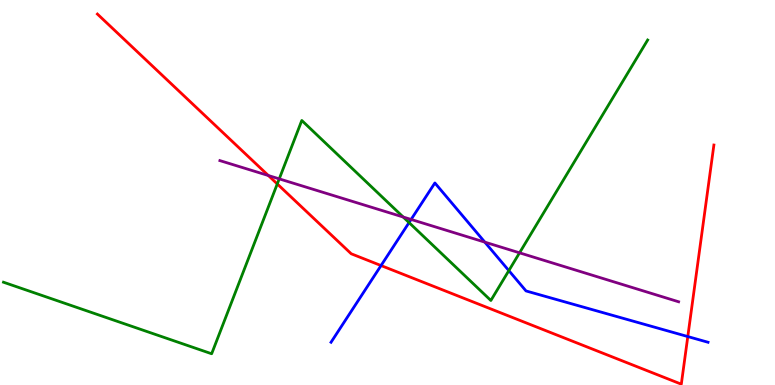[{'lines': ['blue', 'red'], 'intersections': [{'x': 4.92, 'y': 3.1}, {'x': 8.87, 'y': 1.26}]}, {'lines': ['green', 'red'], 'intersections': [{'x': 3.58, 'y': 5.22}]}, {'lines': ['purple', 'red'], 'intersections': [{'x': 3.46, 'y': 5.44}]}, {'lines': ['blue', 'green'], 'intersections': [{'x': 5.28, 'y': 4.22}, {'x': 6.57, 'y': 2.97}]}, {'lines': ['blue', 'purple'], 'intersections': [{'x': 5.3, 'y': 4.3}, {'x': 6.26, 'y': 3.71}]}, {'lines': ['green', 'purple'], 'intersections': [{'x': 3.6, 'y': 5.35}, {'x': 5.2, 'y': 4.36}, {'x': 6.7, 'y': 3.43}]}]